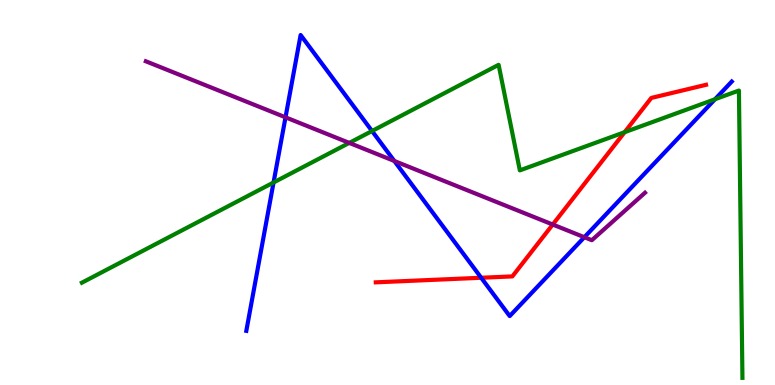[{'lines': ['blue', 'red'], 'intersections': [{'x': 6.21, 'y': 2.79}]}, {'lines': ['green', 'red'], 'intersections': [{'x': 8.06, 'y': 6.57}]}, {'lines': ['purple', 'red'], 'intersections': [{'x': 7.13, 'y': 4.17}]}, {'lines': ['blue', 'green'], 'intersections': [{'x': 3.53, 'y': 5.26}, {'x': 4.8, 'y': 6.6}, {'x': 9.23, 'y': 7.42}]}, {'lines': ['blue', 'purple'], 'intersections': [{'x': 3.68, 'y': 6.95}, {'x': 5.09, 'y': 5.82}, {'x': 7.54, 'y': 3.84}]}, {'lines': ['green', 'purple'], 'intersections': [{'x': 4.51, 'y': 6.29}]}]